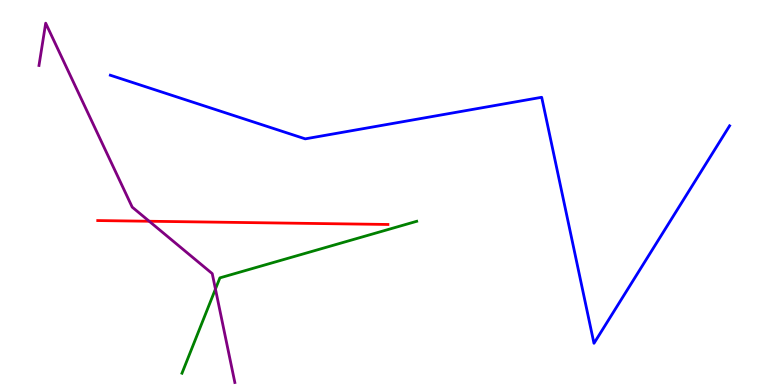[{'lines': ['blue', 'red'], 'intersections': []}, {'lines': ['green', 'red'], 'intersections': []}, {'lines': ['purple', 'red'], 'intersections': [{'x': 1.93, 'y': 4.25}]}, {'lines': ['blue', 'green'], 'intersections': []}, {'lines': ['blue', 'purple'], 'intersections': []}, {'lines': ['green', 'purple'], 'intersections': [{'x': 2.78, 'y': 2.49}]}]